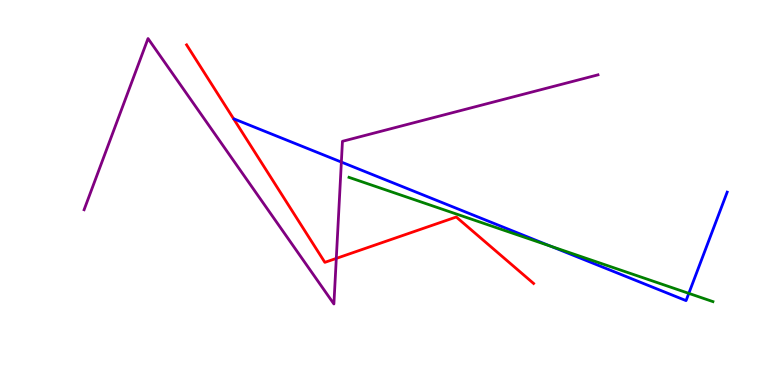[{'lines': ['blue', 'red'], 'intersections': []}, {'lines': ['green', 'red'], 'intersections': []}, {'lines': ['purple', 'red'], 'intersections': [{'x': 4.34, 'y': 3.29}]}, {'lines': ['blue', 'green'], 'intersections': [{'x': 7.11, 'y': 3.6}, {'x': 8.89, 'y': 2.38}]}, {'lines': ['blue', 'purple'], 'intersections': [{'x': 4.4, 'y': 5.79}]}, {'lines': ['green', 'purple'], 'intersections': []}]